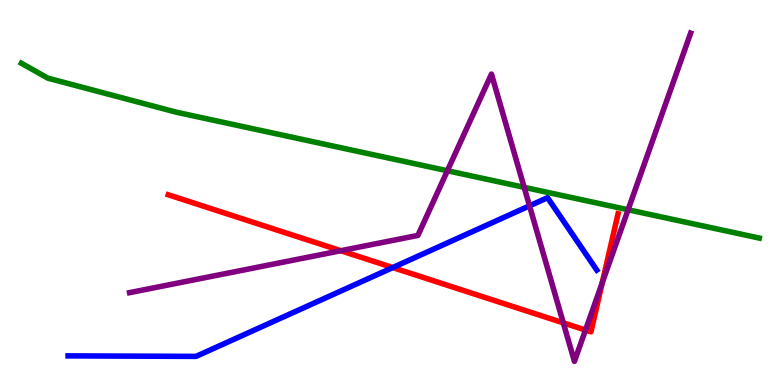[{'lines': ['blue', 'red'], 'intersections': [{'x': 5.07, 'y': 3.05}]}, {'lines': ['green', 'red'], 'intersections': []}, {'lines': ['purple', 'red'], 'intersections': [{'x': 4.4, 'y': 3.49}, {'x': 7.27, 'y': 1.61}, {'x': 7.55, 'y': 1.43}, {'x': 7.77, 'y': 2.65}]}, {'lines': ['blue', 'green'], 'intersections': []}, {'lines': ['blue', 'purple'], 'intersections': [{'x': 6.83, 'y': 4.65}]}, {'lines': ['green', 'purple'], 'intersections': [{'x': 5.77, 'y': 5.57}, {'x': 6.76, 'y': 5.13}, {'x': 8.1, 'y': 4.55}]}]